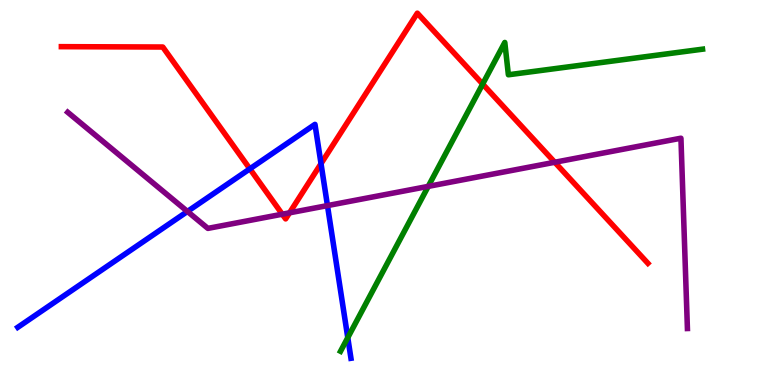[{'lines': ['blue', 'red'], 'intersections': [{'x': 3.22, 'y': 5.61}, {'x': 4.14, 'y': 5.75}]}, {'lines': ['green', 'red'], 'intersections': [{'x': 6.23, 'y': 7.82}]}, {'lines': ['purple', 'red'], 'intersections': [{'x': 3.64, 'y': 4.44}, {'x': 3.74, 'y': 4.47}, {'x': 7.16, 'y': 5.79}]}, {'lines': ['blue', 'green'], 'intersections': [{'x': 4.49, 'y': 1.23}]}, {'lines': ['blue', 'purple'], 'intersections': [{'x': 2.42, 'y': 4.51}, {'x': 4.23, 'y': 4.66}]}, {'lines': ['green', 'purple'], 'intersections': [{'x': 5.53, 'y': 5.16}]}]